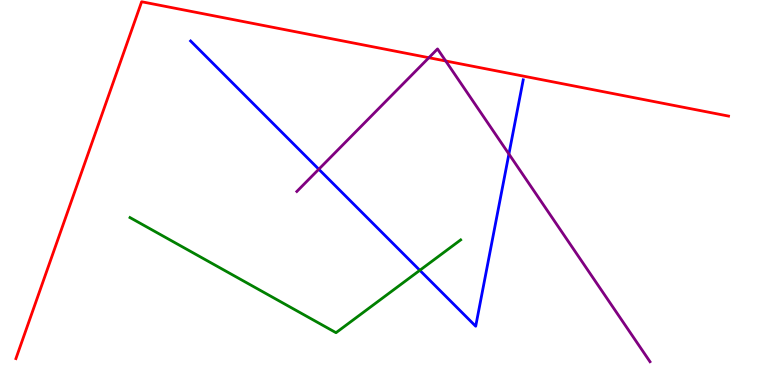[{'lines': ['blue', 'red'], 'intersections': []}, {'lines': ['green', 'red'], 'intersections': []}, {'lines': ['purple', 'red'], 'intersections': [{'x': 5.53, 'y': 8.5}, {'x': 5.75, 'y': 8.42}]}, {'lines': ['blue', 'green'], 'intersections': [{'x': 5.42, 'y': 2.98}]}, {'lines': ['blue', 'purple'], 'intersections': [{'x': 4.11, 'y': 5.6}, {'x': 6.57, 'y': 6.0}]}, {'lines': ['green', 'purple'], 'intersections': []}]